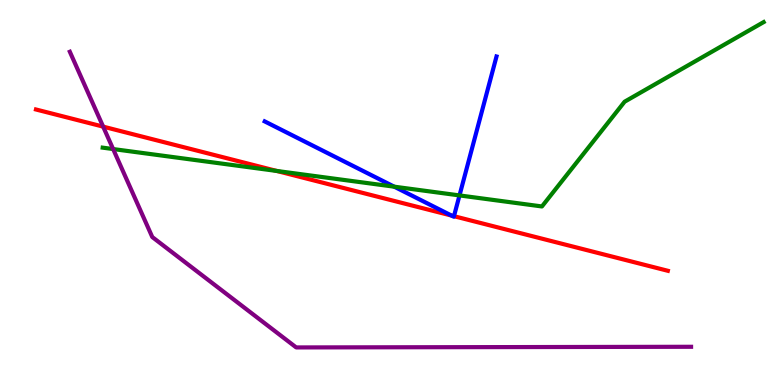[{'lines': ['blue', 'red'], 'intersections': [{'x': 5.83, 'y': 4.4}, {'x': 5.86, 'y': 4.38}]}, {'lines': ['green', 'red'], 'intersections': [{'x': 3.57, 'y': 5.56}]}, {'lines': ['purple', 'red'], 'intersections': [{'x': 1.33, 'y': 6.71}]}, {'lines': ['blue', 'green'], 'intersections': [{'x': 5.09, 'y': 5.15}, {'x': 5.93, 'y': 4.92}]}, {'lines': ['blue', 'purple'], 'intersections': []}, {'lines': ['green', 'purple'], 'intersections': [{'x': 1.46, 'y': 6.13}]}]